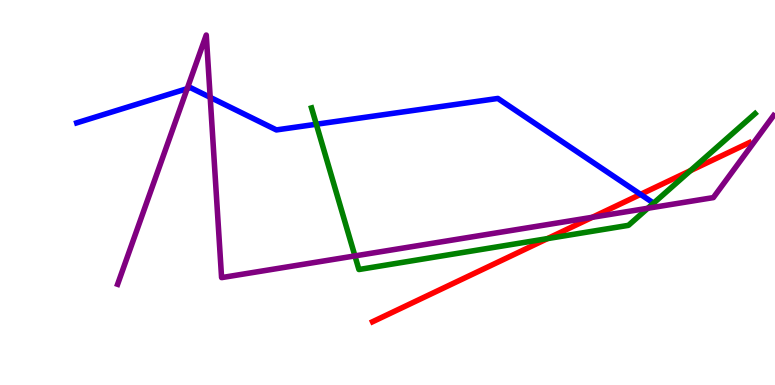[{'lines': ['blue', 'red'], 'intersections': [{'x': 8.27, 'y': 4.95}]}, {'lines': ['green', 'red'], 'intersections': [{'x': 7.06, 'y': 3.8}, {'x': 8.91, 'y': 5.57}]}, {'lines': ['purple', 'red'], 'intersections': [{'x': 7.64, 'y': 4.36}]}, {'lines': ['blue', 'green'], 'intersections': [{'x': 4.08, 'y': 6.77}]}, {'lines': ['blue', 'purple'], 'intersections': [{'x': 2.42, 'y': 7.7}, {'x': 2.71, 'y': 7.47}]}, {'lines': ['green', 'purple'], 'intersections': [{'x': 4.58, 'y': 3.35}, {'x': 8.36, 'y': 4.59}]}]